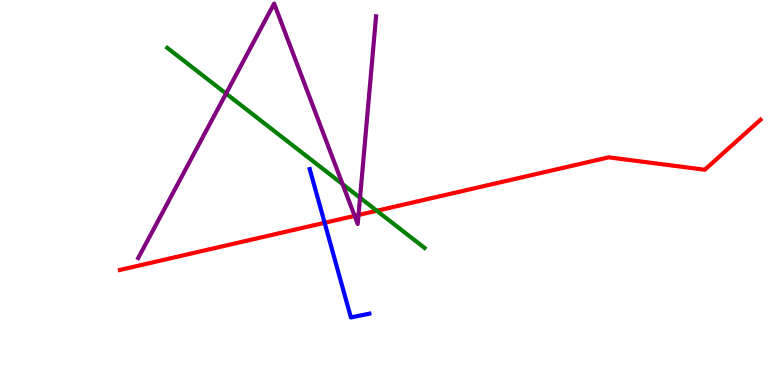[{'lines': ['blue', 'red'], 'intersections': [{'x': 4.19, 'y': 4.21}]}, {'lines': ['green', 'red'], 'intersections': [{'x': 4.86, 'y': 4.53}]}, {'lines': ['purple', 'red'], 'intersections': [{'x': 4.58, 'y': 4.39}, {'x': 4.63, 'y': 4.42}]}, {'lines': ['blue', 'green'], 'intersections': []}, {'lines': ['blue', 'purple'], 'intersections': []}, {'lines': ['green', 'purple'], 'intersections': [{'x': 2.92, 'y': 7.57}, {'x': 4.42, 'y': 5.22}, {'x': 4.65, 'y': 4.86}]}]